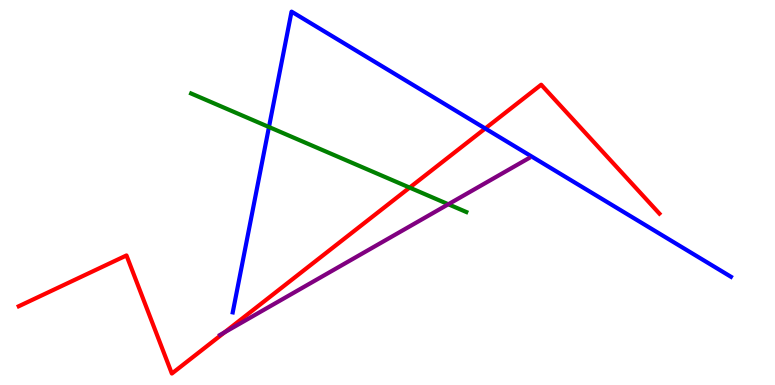[{'lines': ['blue', 'red'], 'intersections': [{'x': 6.26, 'y': 6.66}]}, {'lines': ['green', 'red'], 'intersections': [{'x': 5.29, 'y': 5.13}]}, {'lines': ['purple', 'red'], 'intersections': [{'x': 2.9, 'y': 1.37}]}, {'lines': ['blue', 'green'], 'intersections': [{'x': 3.47, 'y': 6.7}]}, {'lines': ['blue', 'purple'], 'intersections': []}, {'lines': ['green', 'purple'], 'intersections': [{'x': 5.78, 'y': 4.69}]}]